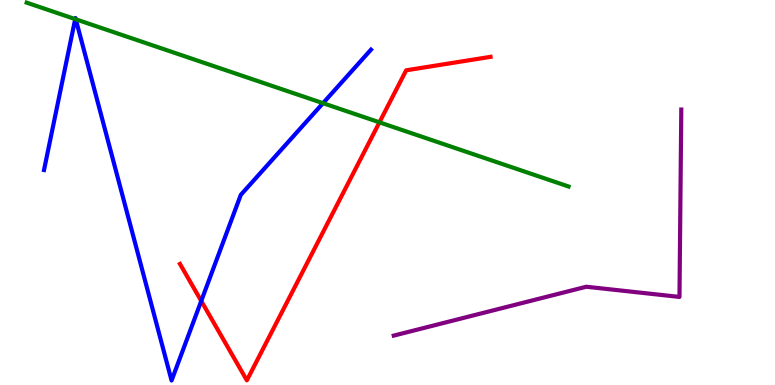[{'lines': ['blue', 'red'], 'intersections': [{'x': 2.6, 'y': 2.18}]}, {'lines': ['green', 'red'], 'intersections': [{'x': 4.9, 'y': 6.82}]}, {'lines': ['purple', 'red'], 'intersections': []}, {'lines': ['blue', 'green'], 'intersections': [{'x': 0.97, 'y': 9.5}, {'x': 0.978, 'y': 9.5}, {'x': 4.17, 'y': 7.32}]}, {'lines': ['blue', 'purple'], 'intersections': []}, {'lines': ['green', 'purple'], 'intersections': []}]